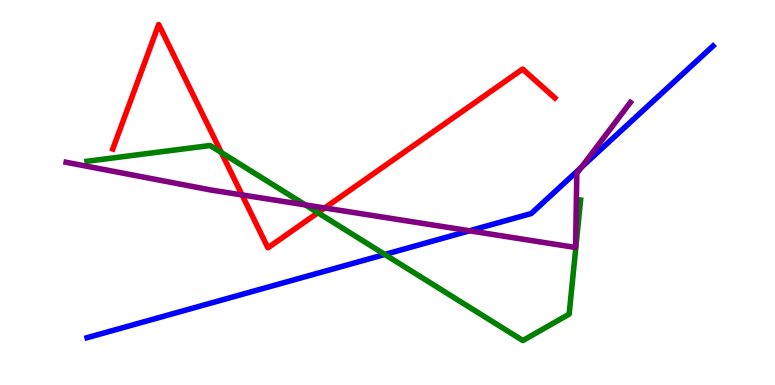[{'lines': ['blue', 'red'], 'intersections': []}, {'lines': ['green', 'red'], 'intersections': [{'x': 2.86, 'y': 6.04}, {'x': 4.1, 'y': 4.47}]}, {'lines': ['purple', 'red'], 'intersections': [{'x': 3.12, 'y': 4.94}, {'x': 4.19, 'y': 4.6}]}, {'lines': ['blue', 'green'], 'intersections': [{'x': 4.97, 'y': 3.39}]}, {'lines': ['blue', 'purple'], 'intersections': [{'x': 6.06, 'y': 4.01}, {'x': 7.5, 'y': 5.65}]}, {'lines': ['green', 'purple'], 'intersections': [{'x': 3.94, 'y': 4.68}]}]